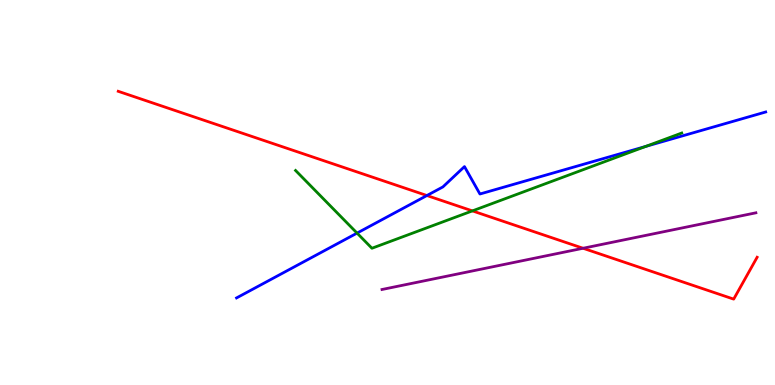[{'lines': ['blue', 'red'], 'intersections': [{'x': 5.51, 'y': 4.92}]}, {'lines': ['green', 'red'], 'intersections': [{'x': 6.1, 'y': 4.52}]}, {'lines': ['purple', 'red'], 'intersections': [{'x': 7.52, 'y': 3.55}]}, {'lines': ['blue', 'green'], 'intersections': [{'x': 4.61, 'y': 3.95}, {'x': 8.33, 'y': 6.2}]}, {'lines': ['blue', 'purple'], 'intersections': []}, {'lines': ['green', 'purple'], 'intersections': []}]